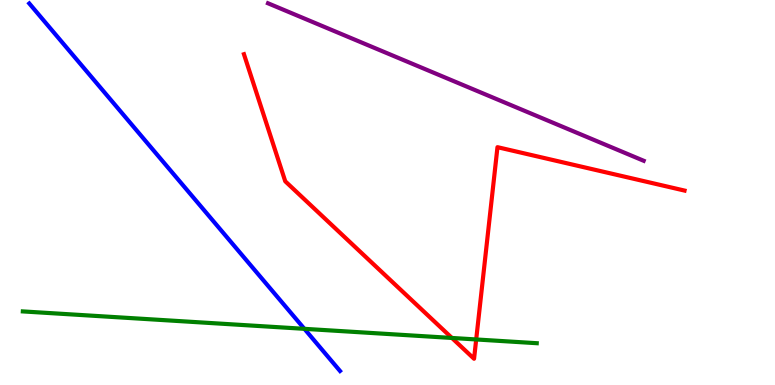[{'lines': ['blue', 'red'], 'intersections': []}, {'lines': ['green', 'red'], 'intersections': [{'x': 5.83, 'y': 1.22}, {'x': 6.14, 'y': 1.18}]}, {'lines': ['purple', 'red'], 'intersections': []}, {'lines': ['blue', 'green'], 'intersections': [{'x': 3.93, 'y': 1.46}]}, {'lines': ['blue', 'purple'], 'intersections': []}, {'lines': ['green', 'purple'], 'intersections': []}]